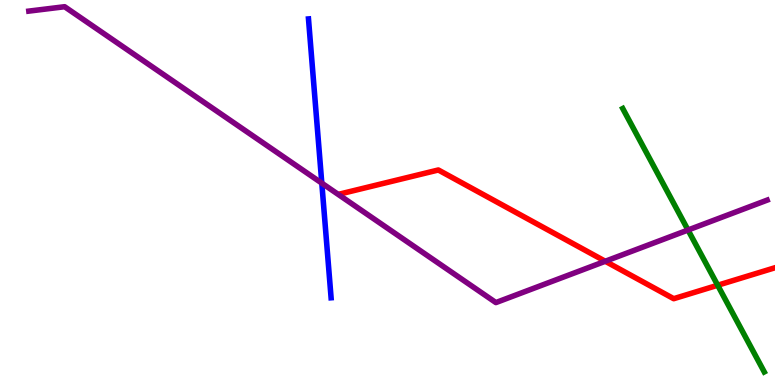[{'lines': ['blue', 'red'], 'intersections': []}, {'lines': ['green', 'red'], 'intersections': [{'x': 9.26, 'y': 2.59}]}, {'lines': ['purple', 'red'], 'intersections': [{'x': 7.81, 'y': 3.21}]}, {'lines': ['blue', 'green'], 'intersections': []}, {'lines': ['blue', 'purple'], 'intersections': [{'x': 4.15, 'y': 5.24}]}, {'lines': ['green', 'purple'], 'intersections': [{'x': 8.88, 'y': 4.03}]}]